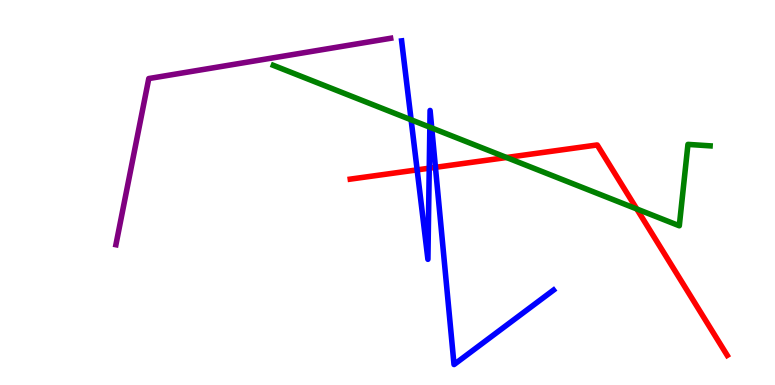[{'lines': ['blue', 'red'], 'intersections': [{'x': 5.38, 'y': 5.59}, {'x': 5.54, 'y': 5.63}, {'x': 5.62, 'y': 5.65}]}, {'lines': ['green', 'red'], 'intersections': [{'x': 6.54, 'y': 5.91}, {'x': 8.22, 'y': 4.57}]}, {'lines': ['purple', 'red'], 'intersections': []}, {'lines': ['blue', 'green'], 'intersections': [{'x': 5.3, 'y': 6.89}, {'x': 5.55, 'y': 6.7}, {'x': 5.57, 'y': 6.68}]}, {'lines': ['blue', 'purple'], 'intersections': []}, {'lines': ['green', 'purple'], 'intersections': []}]